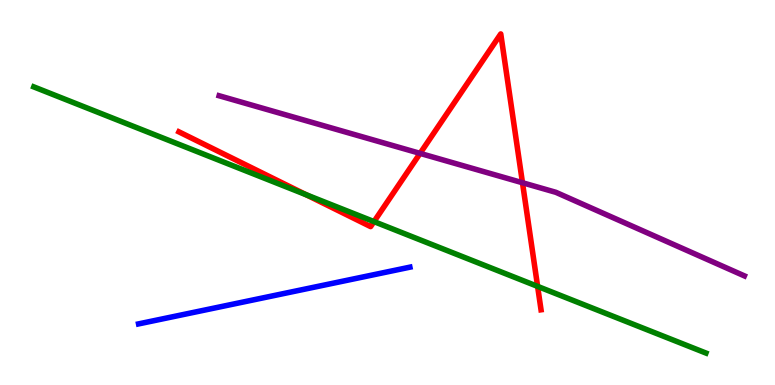[{'lines': ['blue', 'red'], 'intersections': []}, {'lines': ['green', 'red'], 'intersections': [{'x': 3.95, 'y': 4.94}, {'x': 4.83, 'y': 4.24}, {'x': 6.94, 'y': 2.56}]}, {'lines': ['purple', 'red'], 'intersections': [{'x': 5.42, 'y': 6.02}, {'x': 6.74, 'y': 5.25}]}, {'lines': ['blue', 'green'], 'intersections': []}, {'lines': ['blue', 'purple'], 'intersections': []}, {'lines': ['green', 'purple'], 'intersections': []}]